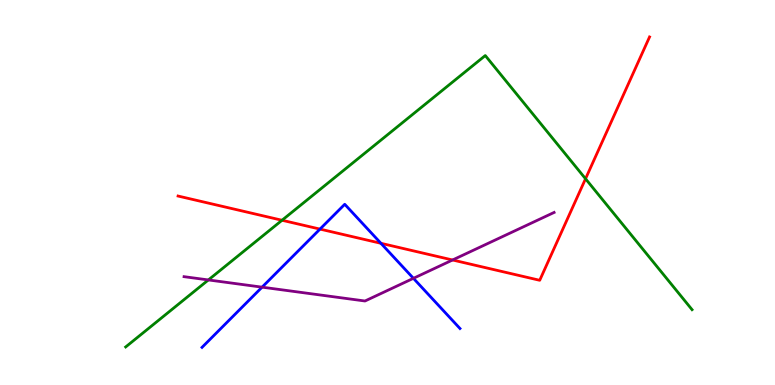[{'lines': ['blue', 'red'], 'intersections': [{'x': 4.13, 'y': 4.05}, {'x': 4.92, 'y': 3.68}]}, {'lines': ['green', 'red'], 'intersections': [{'x': 3.64, 'y': 4.28}, {'x': 7.56, 'y': 5.36}]}, {'lines': ['purple', 'red'], 'intersections': [{'x': 5.84, 'y': 3.25}]}, {'lines': ['blue', 'green'], 'intersections': []}, {'lines': ['blue', 'purple'], 'intersections': [{'x': 3.38, 'y': 2.54}, {'x': 5.33, 'y': 2.77}]}, {'lines': ['green', 'purple'], 'intersections': [{'x': 2.69, 'y': 2.73}]}]